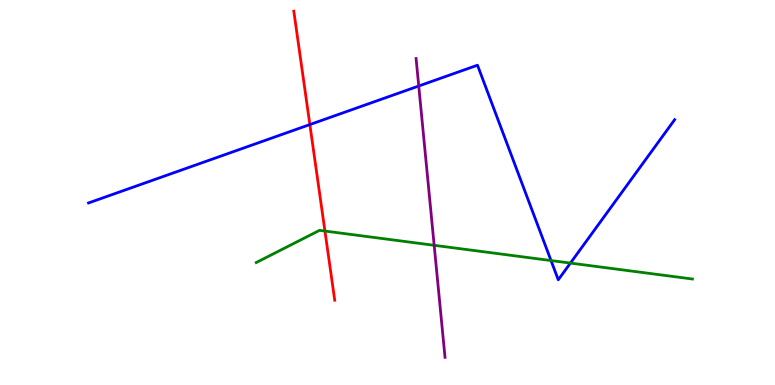[{'lines': ['blue', 'red'], 'intersections': [{'x': 4.0, 'y': 6.76}]}, {'lines': ['green', 'red'], 'intersections': [{'x': 4.19, 'y': 4.0}]}, {'lines': ['purple', 'red'], 'intersections': []}, {'lines': ['blue', 'green'], 'intersections': [{'x': 7.11, 'y': 3.23}, {'x': 7.36, 'y': 3.17}]}, {'lines': ['blue', 'purple'], 'intersections': [{'x': 5.4, 'y': 7.77}]}, {'lines': ['green', 'purple'], 'intersections': [{'x': 5.6, 'y': 3.63}]}]